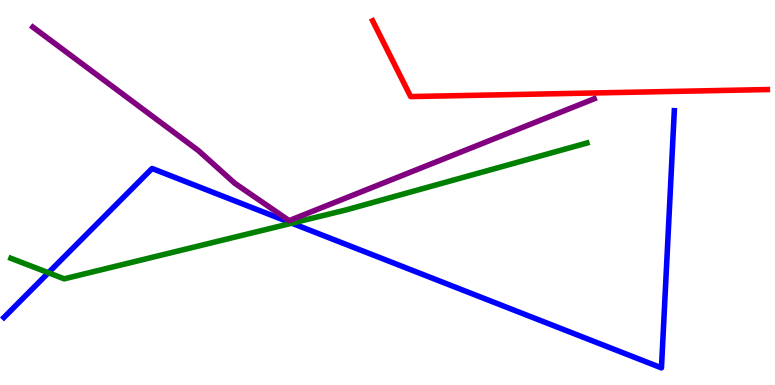[{'lines': ['blue', 'red'], 'intersections': []}, {'lines': ['green', 'red'], 'intersections': []}, {'lines': ['purple', 'red'], 'intersections': []}, {'lines': ['blue', 'green'], 'intersections': [{'x': 0.625, 'y': 2.92}, {'x': 3.77, 'y': 4.2}]}, {'lines': ['blue', 'purple'], 'intersections': []}, {'lines': ['green', 'purple'], 'intersections': []}]